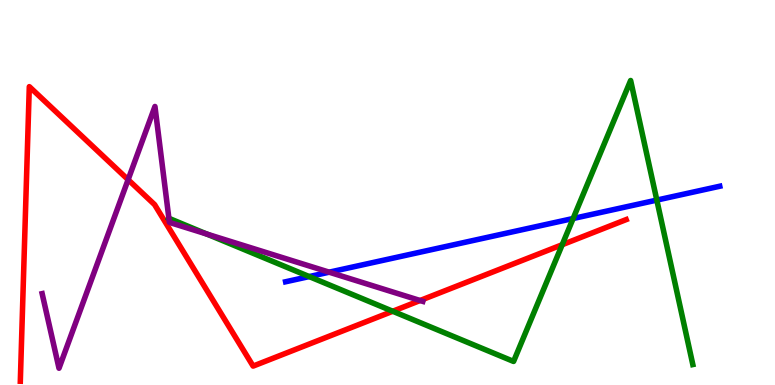[{'lines': ['blue', 'red'], 'intersections': []}, {'lines': ['green', 'red'], 'intersections': [{'x': 5.07, 'y': 1.92}, {'x': 7.25, 'y': 3.64}]}, {'lines': ['purple', 'red'], 'intersections': [{'x': 1.65, 'y': 5.33}, {'x': 5.42, 'y': 2.19}]}, {'lines': ['blue', 'green'], 'intersections': [{'x': 3.99, 'y': 2.82}, {'x': 7.4, 'y': 4.32}, {'x': 8.48, 'y': 4.8}]}, {'lines': ['blue', 'purple'], 'intersections': [{'x': 4.25, 'y': 2.93}]}, {'lines': ['green', 'purple'], 'intersections': [{'x': 2.18, 'y': 4.33}, {'x': 2.67, 'y': 3.92}]}]